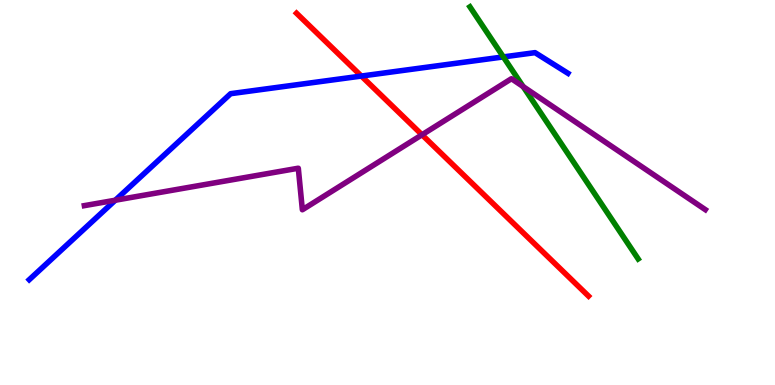[{'lines': ['blue', 'red'], 'intersections': [{'x': 4.66, 'y': 8.02}]}, {'lines': ['green', 'red'], 'intersections': []}, {'lines': ['purple', 'red'], 'intersections': [{'x': 5.45, 'y': 6.5}]}, {'lines': ['blue', 'green'], 'intersections': [{'x': 6.49, 'y': 8.52}]}, {'lines': ['blue', 'purple'], 'intersections': [{'x': 1.49, 'y': 4.8}]}, {'lines': ['green', 'purple'], 'intersections': [{'x': 6.75, 'y': 7.75}]}]